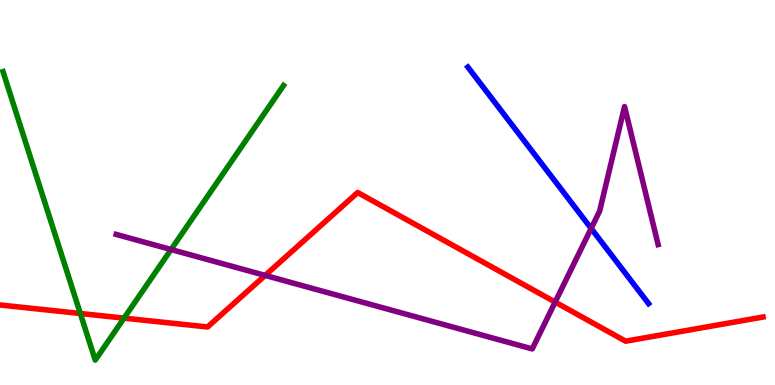[{'lines': ['blue', 'red'], 'intersections': []}, {'lines': ['green', 'red'], 'intersections': [{'x': 1.04, 'y': 1.86}, {'x': 1.6, 'y': 1.74}]}, {'lines': ['purple', 'red'], 'intersections': [{'x': 3.42, 'y': 2.85}, {'x': 7.16, 'y': 2.15}]}, {'lines': ['blue', 'green'], 'intersections': []}, {'lines': ['blue', 'purple'], 'intersections': [{'x': 7.63, 'y': 4.07}]}, {'lines': ['green', 'purple'], 'intersections': [{'x': 2.21, 'y': 3.52}]}]